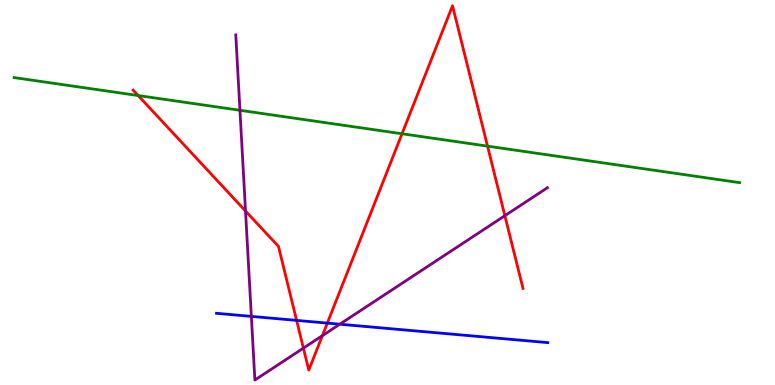[{'lines': ['blue', 'red'], 'intersections': [{'x': 3.83, 'y': 1.68}, {'x': 4.22, 'y': 1.61}]}, {'lines': ['green', 'red'], 'intersections': [{'x': 1.78, 'y': 7.52}, {'x': 5.19, 'y': 6.53}, {'x': 6.29, 'y': 6.2}]}, {'lines': ['purple', 'red'], 'intersections': [{'x': 3.17, 'y': 4.52}, {'x': 3.91, 'y': 0.958}, {'x': 4.16, 'y': 1.28}, {'x': 6.51, 'y': 4.4}]}, {'lines': ['blue', 'green'], 'intersections': []}, {'lines': ['blue', 'purple'], 'intersections': [{'x': 3.24, 'y': 1.78}, {'x': 4.38, 'y': 1.58}]}, {'lines': ['green', 'purple'], 'intersections': [{'x': 3.1, 'y': 7.14}]}]